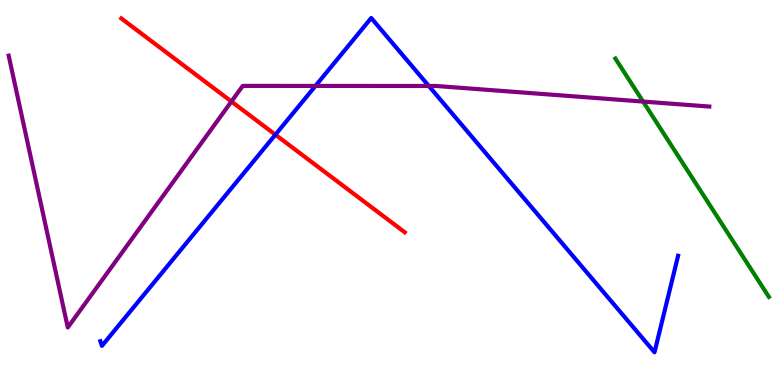[{'lines': ['blue', 'red'], 'intersections': [{'x': 3.55, 'y': 6.5}]}, {'lines': ['green', 'red'], 'intersections': []}, {'lines': ['purple', 'red'], 'intersections': [{'x': 2.99, 'y': 7.36}]}, {'lines': ['blue', 'green'], 'intersections': []}, {'lines': ['blue', 'purple'], 'intersections': [{'x': 4.07, 'y': 7.77}, {'x': 5.53, 'y': 7.77}]}, {'lines': ['green', 'purple'], 'intersections': [{'x': 8.3, 'y': 7.36}]}]